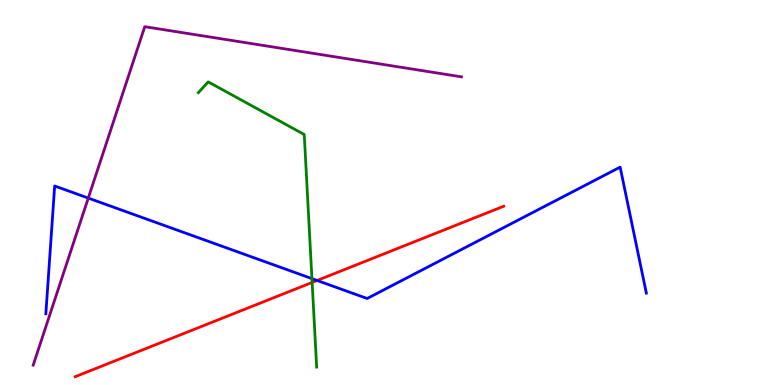[{'lines': ['blue', 'red'], 'intersections': [{'x': 4.09, 'y': 2.72}]}, {'lines': ['green', 'red'], 'intersections': [{'x': 4.03, 'y': 2.66}]}, {'lines': ['purple', 'red'], 'intersections': []}, {'lines': ['blue', 'green'], 'intersections': [{'x': 4.03, 'y': 2.76}]}, {'lines': ['blue', 'purple'], 'intersections': [{'x': 1.14, 'y': 4.86}]}, {'lines': ['green', 'purple'], 'intersections': []}]